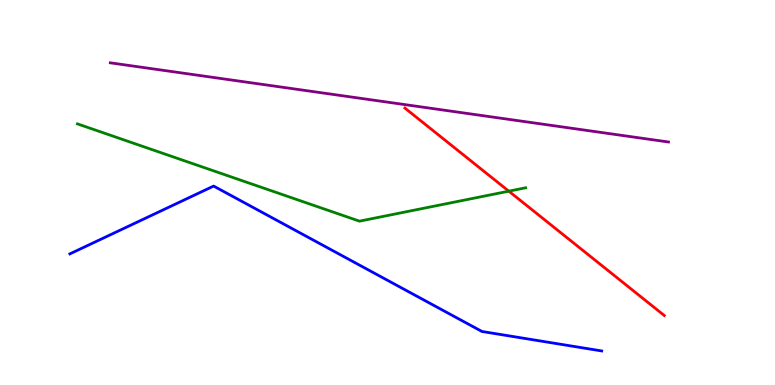[{'lines': ['blue', 'red'], 'intersections': []}, {'lines': ['green', 'red'], 'intersections': [{'x': 6.57, 'y': 5.03}]}, {'lines': ['purple', 'red'], 'intersections': []}, {'lines': ['blue', 'green'], 'intersections': []}, {'lines': ['blue', 'purple'], 'intersections': []}, {'lines': ['green', 'purple'], 'intersections': []}]